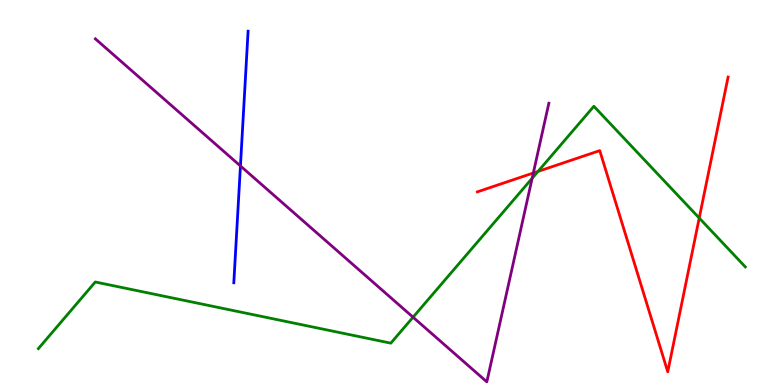[{'lines': ['blue', 'red'], 'intersections': []}, {'lines': ['green', 'red'], 'intersections': [{'x': 6.94, 'y': 5.55}, {'x': 9.02, 'y': 4.34}]}, {'lines': ['purple', 'red'], 'intersections': [{'x': 6.88, 'y': 5.51}]}, {'lines': ['blue', 'green'], 'intersections': []}, {'lines': ['blue', 'purple'], 'intersections': [{'x': 3.1, 'y': 5.69}]}, {'lines': ['green', 'purple'], 'intersections': [{'x': 5.33, 'y': 1.76}, {'x': 6.87, 'y': 5.37}]}]